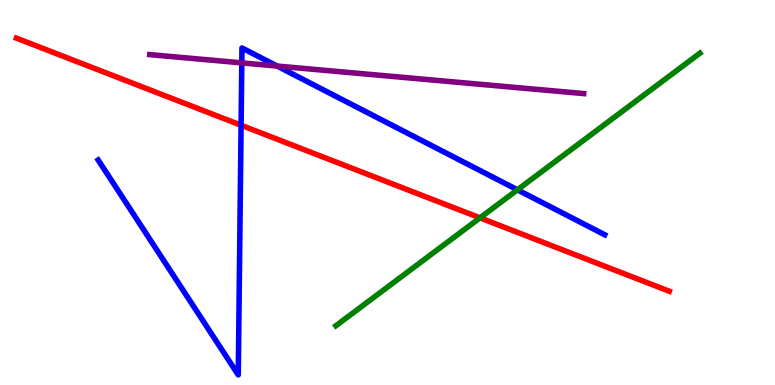[{'lines': ['blue', 'red'], 'intersections': [{'x': 3.11, 'y': 6.75}]}, {'lines': ['green', 'red'], 'intersections': [{'x': 6.19, 'y': 4.34}]}, {'lines': ['purple', 'red'], 'intersections': []}, {'lines': ['blue', 'green'], 'intersections': [{'x': 6.68, 'y': 5.07}]}, {'lines': ['blue', 'purple'], 'intersections': [{'x': 3.12, 'y': 8.37}, {'x': 3.58, 'y': 8.28}]}, {'lines': ['green', 'purple'], 'intersections': []}]